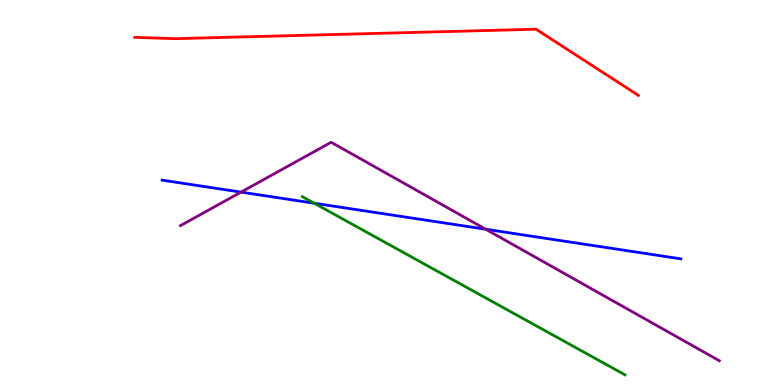[{'lines': ['blue', 'red'], 'intersections': []}, {'lines': ['green', 'red'], 'intersections': []}, {'lines': ['purple', 'red'], 'intersections': []}, {'lines': ['blue', 'green'], 'intersections': [{'x': 4.05, 'y': 4.72}]}, {'lines': ['blue', 'purple'], 'intersections': [{'x': 3.11, 'y': 5.01}, {'x': 6.27, 'y': 4.05}]}, {'lines': ['green', 'purple'], 'intersections': []}]